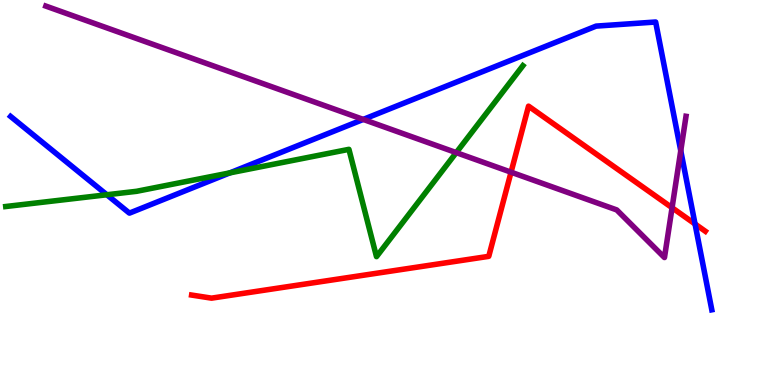[{'lines': ['blue', 'red'], 'intersections': [{'x': 8.97, 'y': 4.18}]}, {'lines': ['green', 'red'], 'intersections': []}, {'lines': ['purple', 'red'], 'intersections': [{'x': 6.59, 'y': 5.53}, {'x': 8.67, 'y': 4.6}]}, {'lines': ['blue', 'green'], 'intersections': [{'x': 1.38, 'y': 4.94}, {'x': 2.97, 'y': 5.51}]}, {'lines': ['blue', 'purple'], 'intersections': [{'x': 4.69, 'y': 6.9}, {'x': 8.78, 'y': 6.09}]}, {'lines': ['green', 'purple'], 'intersections': [{'x': 5.89, 'y': 6.04}]}]